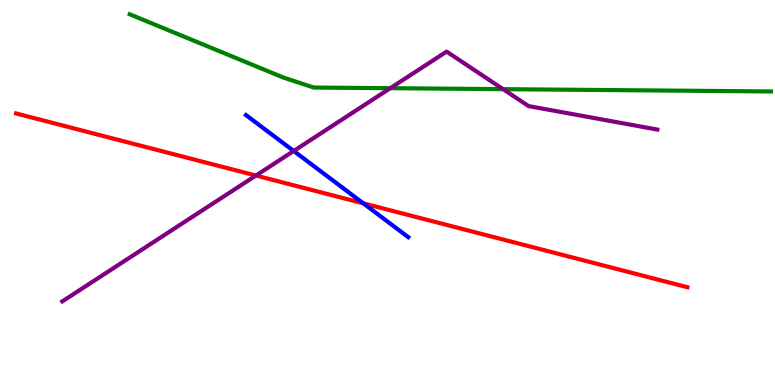[{'lines': ['blue', 'red'], 'intersections': [{'x': 4.69, 'y': 4.72}]}, {'lines': ['green', 'red'], 'intersections': []}, {'lines': ['purple', 'red'], 'intersections': [{'x': 3.3, 'y': 5.44}]}, {'lines': ['blue', 'green'], 'intersections': []}, {'lines': ['blue', 'purple'], 'intersections': [{'x': 3.79, 'y': 6.08}]}, {'lines': ['green', 'purple'], 'intersections': [{'x': 5.04, 'y': 7.71}, {'x': 6.49, 'y': 7.68}]}]